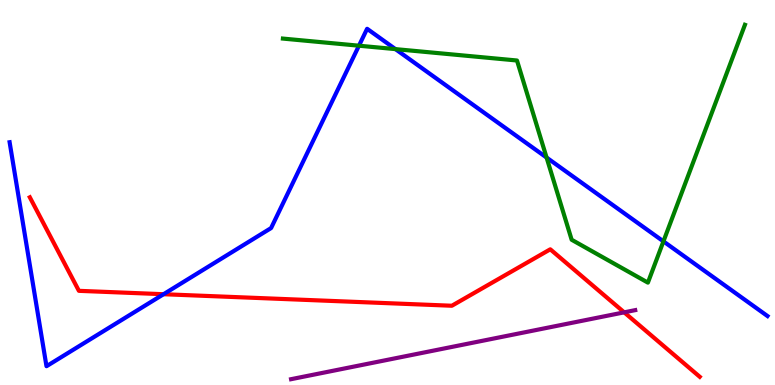[{'lines': ['blue', 'red'], 'intersections': [{'x': 2.11, 'y': 2.36}]}, {'lines': ['green', 'red'], 'intersections': []}, {'lines': ['purple', 'red'], 'intersections': [{'x': 8.05, 'y': 1.89}]}, {'lines': ['blue', 'green'], 'intersections': [{'x': 4.63, 'y': 8.81}, {'x': 5.1, 'y': 8.72}, {'x': 7.05, 'y': 5.91}, {'x': 8.56, 'y': 3.73}]}, {'lines': ['blue', 'purple'], 'intersections': []}, {'lines': ['green', 'purple'], 'intersections': []}]